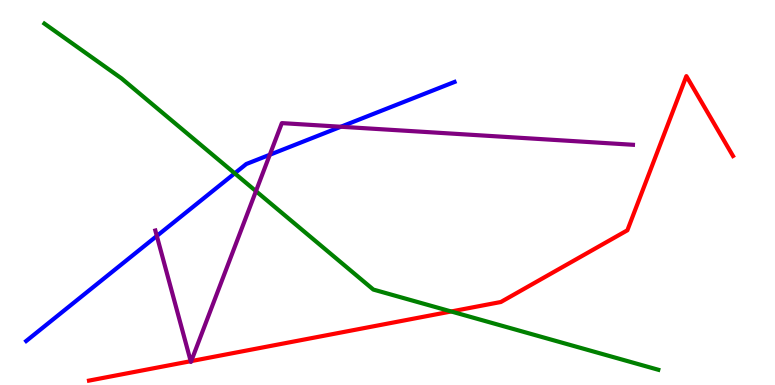[{'lines': ['blue', 'red'], 'intersections': []}, {'lines': ['green', 'red'], 'intersections': [{'x': 5.82, 'y': 1.91}]}, {'lines': ['purple', 'red'], 'intersections': [{'x': 2.46, 'y': 0.618}, {'x': 2.47, 'y': 0.621}]}, {'lines': ['blue', 'green'], 'intersections': [{'x': 3.03, 'y': 5.5}]}, {'lines': ['blue', 'purple'], 'intersections': [{'x': 2.02, 'y': 3.87}, {'x': 3.48, 'y': 5.98}, {'x': 4.4, 'y': 6.71}]}, {'lines': ['green', 'purple'], 'intersections': [{'x': 3.3, 'y': 5.04}]}]